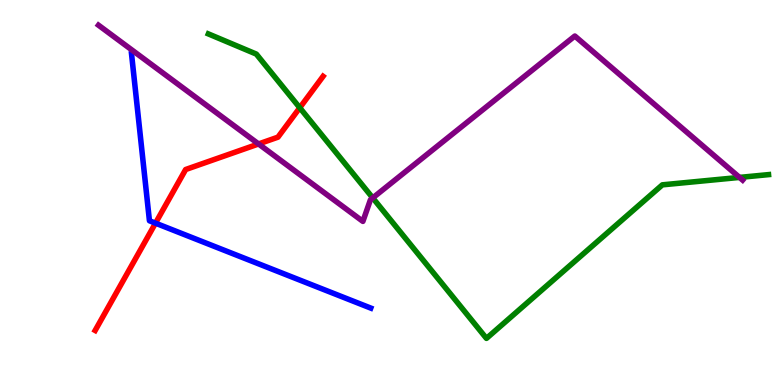[{'lines': ['blue', 'red'], 'intersections': [{'x': 2.01, 'y': 4.2}]}, {'lines': ['green', 'red'], 'intersections': [{'x': 3.87, 'y': 7.2}]}, {'lines': ['purple', 'red'], 'intersections': [{'x': 3.34, 'y': 6.26}]}, {'lines': ['blue', 'green'], 'intersections': []}, {'lines': ['blue', 'purple'], 'intersections': []}, {'lines': ['green', 'purple'], 'intersections': [{'x': 4.81, 'y': 4.86}, {'x': 9.54, 'y': 5.39}]}]